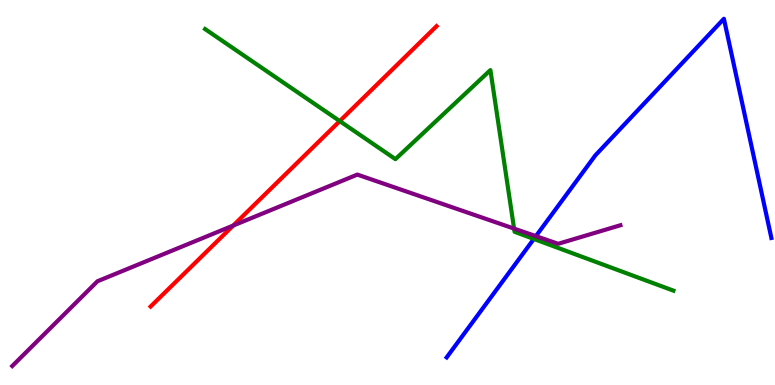[{'lines': ['blue', 'red'], 'intersections': []}, {'lines': ['green', 'red'], 'intersections': [{'x': 4.38, 'y': 6.85}]}, {'lines': ['purple', 'red'], 'intersections': [{'x': 3.01, 'y': 4.14}]}, {'lines': ['blue', 'green'], 'intersections': [{'x': 6.89, 'y': 3.79}]}, {'lines': ['blue', 'purple'], 'intersections': [{'x': 6.91, 'y': 3.87}]}, {'lines': ['green', 'purple'], 'intersections': [{'x': 6.63, 'y': 4.06}]}]